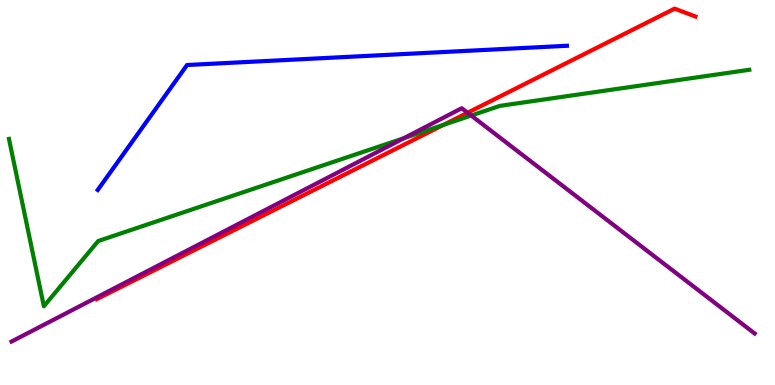[{'lines': ['blue', 'red'], 'intersections': []}, {'lines': ['green', 'red'], 'intersections': [{'x': 5.72, 'y': 6.76}]}, {'lines': ['purple', 'red'], 'intersections': [{'x': 6.03, 'y': 7.07}]}, {'lines': ['blue', 'green'], 'intersections': []}, {'lines': ['blue', 'purple'], 'intersections': []}, {'lines': ['green', 'purple'], 'intersections': [{'x': 5.21, 'y': 6.41}, {'x': 6.08, 'y': 7.0}]}]